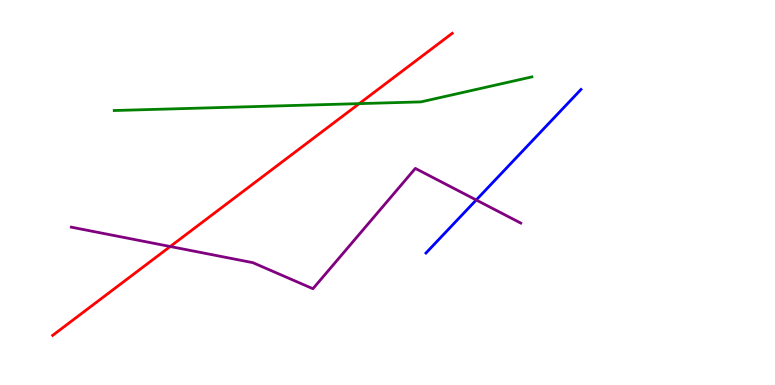[{'lines': ['blue', 'red'], 'intersections': []}, {'lines': ['green', 'red'], 'intersections': [{'x': 4.64, 'y': 7.31}]}, {'lines': ['purple', 'red'], 'intersections': [{'x': 2.2, 'y': 3.6}]}, {'lines': ['blue', 'green'], 'intersections': []}, {'lines': ['blue', 'purple'], 'intersections': [{'x': 6.14, 'y': 4.81}]}, {'lines': ['green', 'purple'], 'intersections': []}]